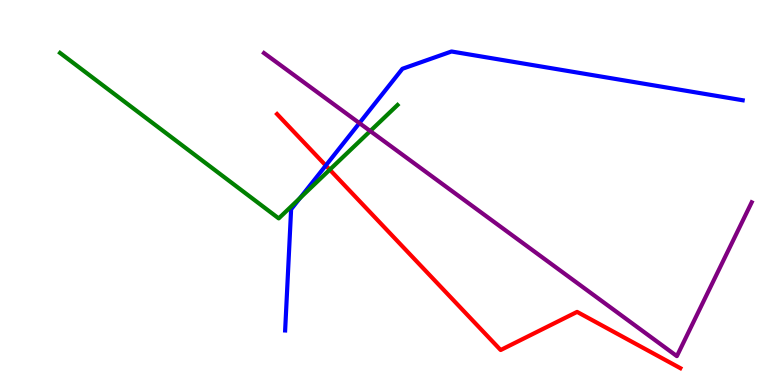[{'lines': ['blue', 'red'], 'intersections': [{'x': 4.2, 'y': 5.7}]}, {'lines': ['green', 'red'], 'intersections': [{'x': 4.25, 'y': 5.59}]}, {'lines': ['purple', 'red'], 'intersections': []}, {'lines': ['blue', 'green'], 'intersections': [{'x': 3.87, 'y': 4.85}]}, {'lines': ['blue', 'purple'], 'intersections': [{'x': 4.64, 'y': 6.8}]}, {'lines': ['green', 'purple'], 'intersections': [{'x': 4.78, 'y': 6.6}]}]